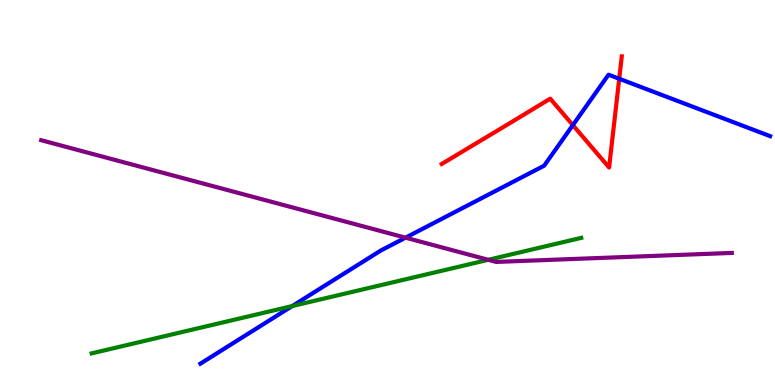[{'lines': ['blue', 'red'], 'intersections': [{'x': 7.39, 'y': 6.75}, {'x': 7.99, 'y': 7.95}]}, {'lines': ['green', 'red'], 'intersections': []}, {'lines': ['purple', 'red'], 'intersections': []}, {'lines': ['blue', 'green'], 'intersections': [{'x': 3.77, 'y': 2.05}]}, {'lines': ['blue', 'purple'], 'intersections': [{'x': 5.23, 'y': 3.83}]}, {'lines': ['green', 'purple'], 'intersections': [{'x': 6.3, 'y': 3.25}]}]